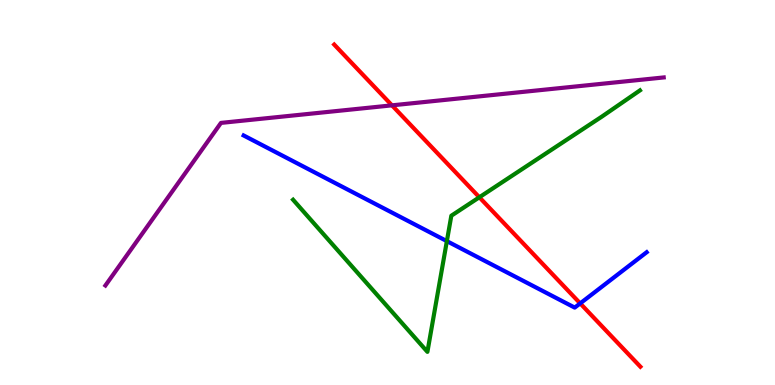[{'lines': ['blue', 'red'], 'intersections': [{'x': 7.49, 'y': 2.12}]}, {'lines': ['green', 'red'], 'intersections': [{'x': 6.19, 'y': 4.88}]}, {'lines': ['purple', 'red'], 'intersections': [{'x': 5.06, 'y': 7.26}]}, {'lines': ['blue', 'green'], 'intersections': [{'x': 5.77, 'y': 3.74}]}, {'lines': ['blue', 'purple'], 'intersections': []}, {'lines': ['green', 'purple'], 'intersections': []}]